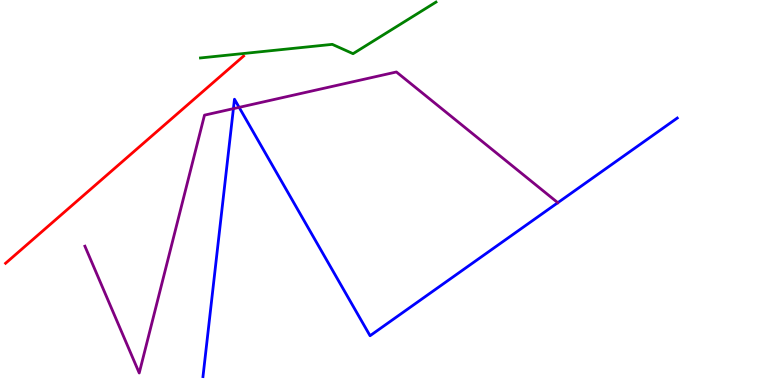[{'lines': ['blue', 'red'], 'intersections': []}, {'lines': ['green', 'red'], 'intersections': []}, {'lines': ['purple', 'red'], 'intersections': []}, {'lines': ['blue', 'green'], 'intersections': []}, {'lines': ['blue', 'purple'], 'intersections': [{'x': 3.01, 'y': 7.18}, {'x': 3.09, 'y': 7.21}]}, {'lines': ['green', 'purple'], 'intersections': []}]